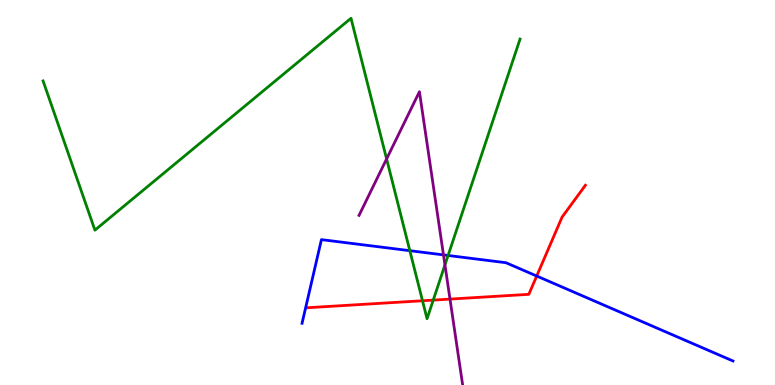[{'lines': ['blue', 'red'], 'intersections': [{'x': 6.93, 'y': 2.83}]}, {'lines': ['green', 'red'], 'intersections': [{'x': 5.45, 'y': 2.19}, {'x': 5.59, 'y': 2.2}]}, {'lines': ['purple', 'red'], 'intersections': [{'x': 5.81, 'y': 2.23}]}, {'lines': ['blue', 'green'], 'intersections': [{'x': 5.29, 'y': 3.49}, {'x': 5.78, 'y': 3.36}]}, {'lines': ['blue', 'purple'], 'intersections': [{'x': 5.72, 'y': 3.38}]}, {'lines': ['green', 'purple'], 'intersections': [{'x': 4.99, 'y': 5.87}, {'x': 5.74, 'y': 3.12}]}]